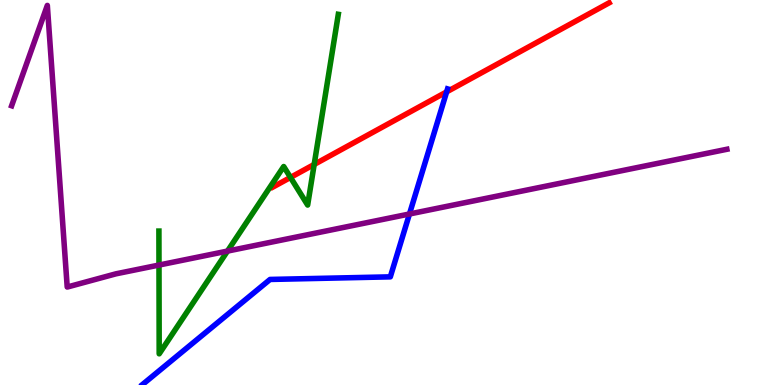[{'lines': ['blue', 'red'], 'intersections': [{'x': 5.76, 'y': 7.61}]}, {'lines': ['green', 'red'], 'intersections': [{'x': 3.75, 'y': 5.39}, {'x': 4.05, 'y': 5.73}]}, {'lines': ['purple', 'red'], 'intersections': []}, {'lines': ['blue', 'green'], 'intersections': []}, {'lines': ['blue', 'purple'], 'intersections': [{'x': 5.28, 'y': 4.44}]}, {'lines': ['green', 'purple'], 'intersections': [{'x': 2.05, 'y': 3.12}, {'x': 2.94, 'y': 3.48}]}]